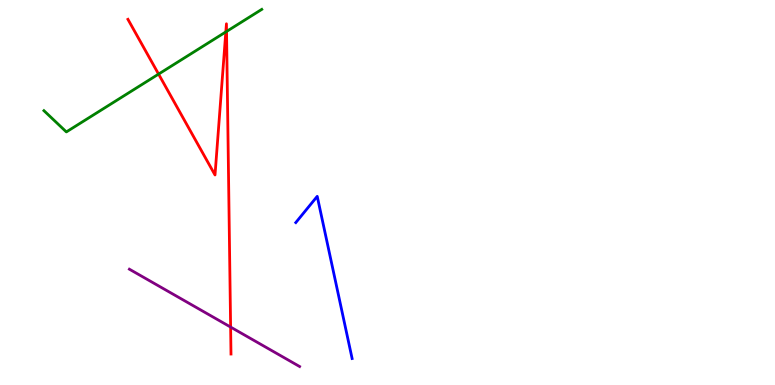[{'lines': ['blue', 'red'], 'intersections': []}, {'lines': ['green', 'red'], 'intersections': [{'x': 2.05, 'y': 8.08}, {'x': 2.91, 'y': 9.17}, {'x': 2.92, 'y': 9.18}]}, {'lines': ['purple', 'red'], 'intersections': [{'x': 2.98, 'y': 1.5}]}, {'lines': ['blue', 'green'], 'intersections': []}, {'lines': ['blue', 'purple'], 'intersections': []}, {'lines': ['green', 'purple'], 'intersections': []}]